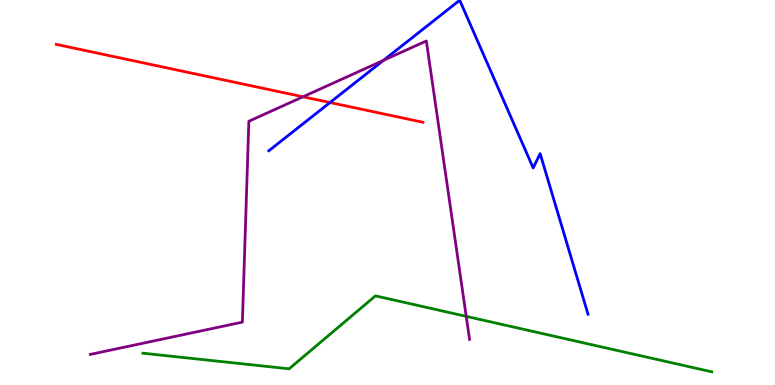[{'lines': ['blue', 'red'], 'intersections': [{'x': 4.26, 'y': 7.34}]}, {'lines': ['green', 'red'], 'intersections': []}, {'lines': ['purple', 'red'], 'intersections': [{'x': 3.91, 'y': 7.49}]}, {'lines': ['blue', 'green'], 'intersections': []}, {'lines': ['blue', 'purple'], 'intersections': [{'x': 4.95, 'y': 8.43}]}, {'lines': ['green', 'purple'], 'intersections': [{'x': 6.02, 'y': 1.78}]}]